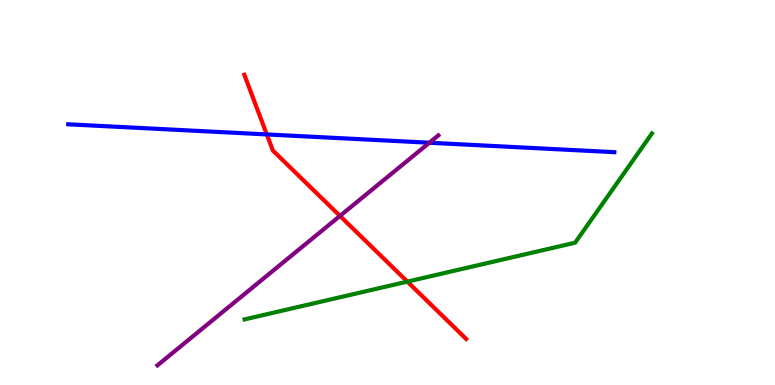[{'lines': ['blue', 'red'], 'intersections': [{'x': 3.44, 'y': 6.51}]}, {'lines': ['green', 'red'], 'intersections': [{'x': 5.26, 'y': 2.69}]}, {'lines': ['purple', 'red'], 'intersections': [{'x': 4.39, 'y': 4.39}]}, {'lines': ['blue', 'green'], 'intersections': []}, {'lines': ['blue', 'purple'], 'intersections': [{'x': 5.54, 'y': 6.29}]}, {'lines': ['green', 'purple'], 'intersections': []}]